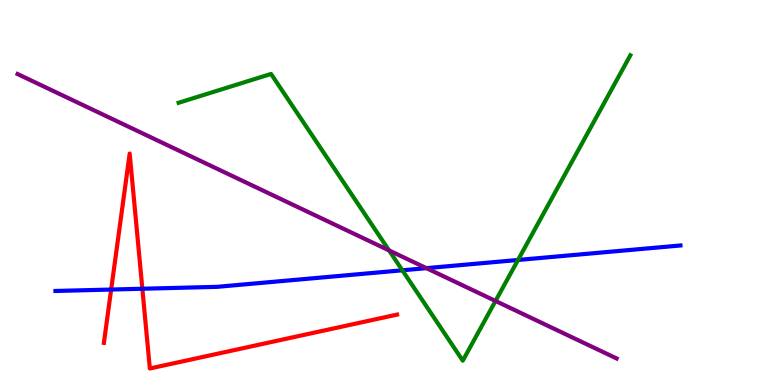[{'lines': ['blue', 'red'], 'intersections': [{'x': 1.43, 'y': 2.48}, {'x': 1.84, 'y': 2.5}]}, {'lines': ['green', 'red'], 'intersections': []}, {'lines': ['purple', 'red'], 'intersections': []}, {'lines': ['blue', 'green'], 'intersections': [{'x': 5.19, 'y': 2.98}, {'x': 6.68, 'y': 3.25}]}, {'lines': ['blue', 'purple'], 'intersections': [{'x': 5.5, 'y': 3.04}]}, {'lines': ['green', 'purple'], 'intersections': [{'x': 5.02, 'y': 3.5}, {'x': 6.39, 'y': 2.18}]}]